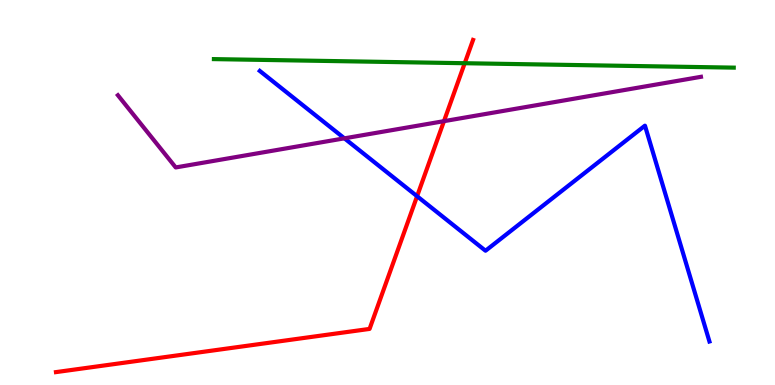[{'lines': ['blue', 'red'], 'intersections': [{'x': 5.38, 'y': 4.9}]}, {'lines': ['green', 'red'], 'intersections': [{'x': 6.0, 'y': 8.36}]}, {'lines': ['purple', 'red'], 'intersections': [{'x': 5.73, 'y': 6.85}]}, {'lines': ['blue', 'green'], 'intersections': []}, {'lines': ['blue', 'purple'], 'intersections': [{'x': 4.44, 'y': 6.41}]}, {'lines': ['green', 'purple'], 'intersections': []}]